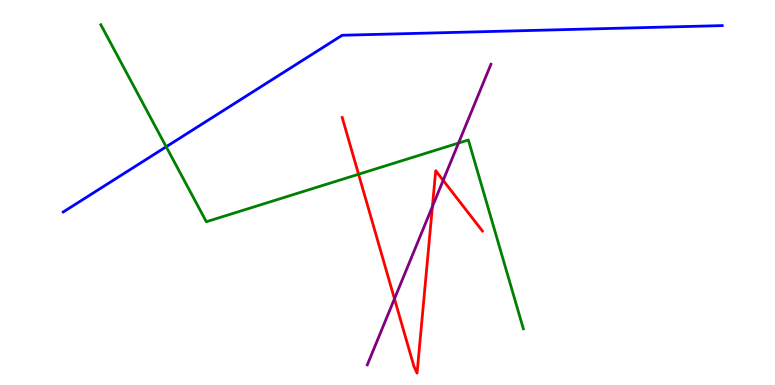[{'lines': ['blue', 'red'], 'intersections': []}, {'lines': ['green', 'red'], 'intersections': [{'x': 4.63, 'y': 5.47}]}, {'lines': ['purple', 'red'], 'intersections': [{'x': 5.09, 'y': 2.24}, {'x': 5.58, 'y': 4.64}, {'x': 5.72, 'y': 5.32}]}, {'lines': ['blue', 'green'], 'intersections': [{'x': 2.14, 'y': 6.19}]}, {'lines': ['blue', 'purple'], 'intersections': []}, {'lines': ['green', 'purple'], 'intersections': [{'x': 5.92, 'y': 6.28}]}]